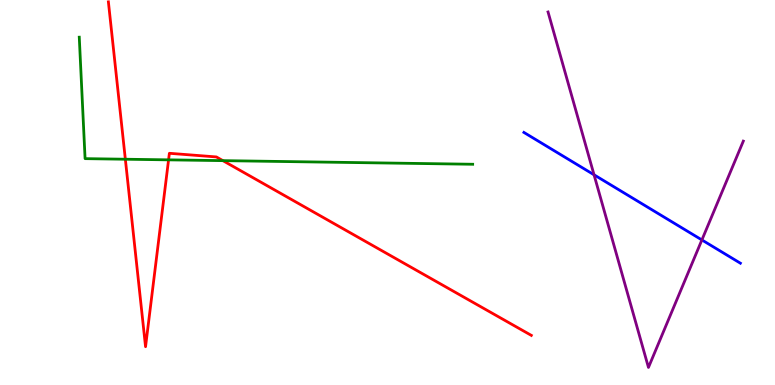[{'lines': ['blue', 'red'], 'intersections': []}, {'lines': ['green', 'red'], 'intersections': [{'x': 1.62, 'y': 5.86}, {'x': 2.18, 'y': 5.85}, {'x': 2.88, 'y': 5.83}]}, {'lines': ['purple', 'red'], 'intersections': []}, {'lines': ['blue', 'green'], 'intersections': []}, {'lines': ['blue', 'purple'], 'intersections': [{'x': 7.66, 'y': 5.46}, {'x': 9.06, 'y': 3.77}]}, {'lines': ['green', 'purple'], 'intersections': []}]